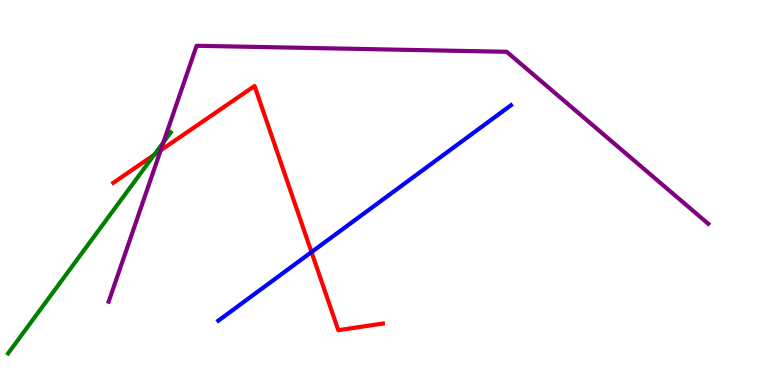[{'lines': ['blue', 'red'], 'intersections': [{'x': 4.02, 'y': 3.45}]}, {'lines': ['green', 'red'], 'intersections': [{'x': 1.99, 'y': 5.98}]}, {'lines': ['purple', 'red'], 'intersections': [{'x': 2.07, 'y': 6.09}]}, {'lines': ['blue', 'green'], 'intersections': []}, {'lines': ['blue', 'purple'], 'intersections': []}, {'lines': ['green', 'purple'], 'intersections': [{'x': 2.11, 'y': 6.31}]}]